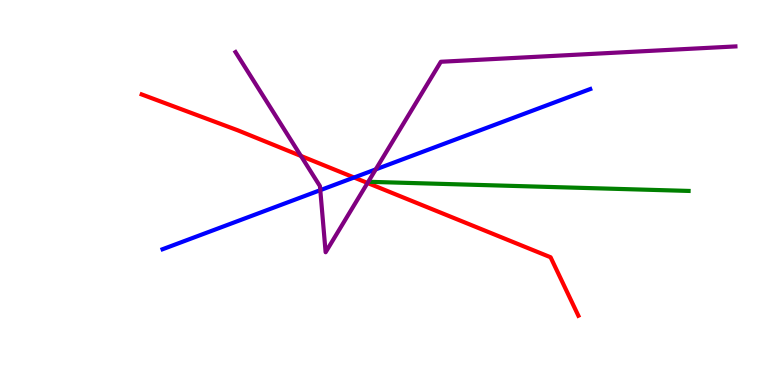[{'lines': ['blue', 'red'], 'intersections': [{'x': 4.57, 'y': 5.39}]}, {'lines': ['green', 'red'], 'intersections': []}, {'lines': ['purple', 'red'], 'intersections': [{'x': 3.88, 'y': 5.95}, {'x': 4.74, 'y': 5.25}]}, {'lines': ['blue', 'green'], 'intersections': []}, {'lines': ['blue', 'purple'], 'intersections': [{'x': 4.13, 'y': 5.06}, {'x': 4.85, 'y': 5.6}]}, {'lines': ['green', 'purple'], 'intersections': []}]